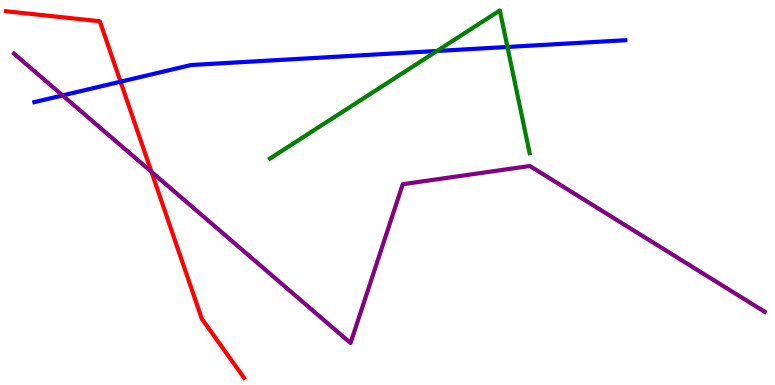[{'lines': ['blue', 'red'], 'intersections': [{'x': 1.56, 'y': 7.88}]}, {'lines': ['green', 'red'], 'intersections': []}, {'lines': ['purple', 'red'], 'intersections': [{'x': 1.95, 'y': 5.54}]}, {'lines': ['blue', 'green'], 'intersections': [{'x': 5.64, 'y': 8.68}, {'x': 6.55, 'y': 8.78}]}, {'lines': ['blue', 'purple'], 'intersections': [{'x': 0.808, 'y': 7.52}]}, {'lines': ['green', 'purple'], 'intersections': []}]